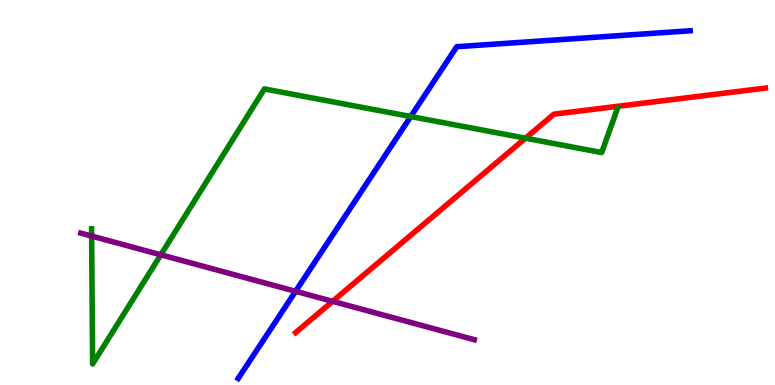[{'lines': ['blue', 'red'], 'intersections': []}, {'lines': ['green', 'red'], 'intersections': [{'x': 6.78, 'y': 6.41}]}, {'lines': ['purple', 'red'], 'intersections': [{'x': 4.29, 'y': 2.17}]}, {'lines': ['blue', 'green'], 'intersections': [{'x': 5.3, 'y': 6.97}]}, {'lines': ['blue', 'purple'], 'intersections': [{'x': 3.81, 'y': 2.43}]}, {'lines': ['green', 'purple'], 'intersections': [{'x': 1.18, 'y': 3.87}, {'x': 2.07, 'y': 3.38}]}]